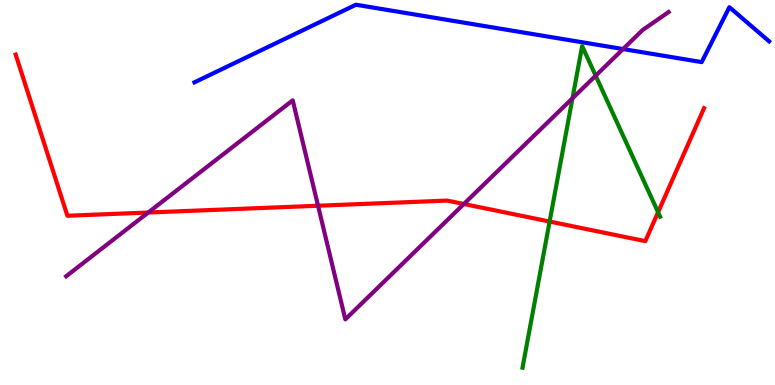[{'lines': ['blue', 'red'], 'intersections': []}, {'lines': ['green', 'red'], 'intersections': [{'x': 7.09, 'y': 4.25}, {'x': 8.49, 'y': 4.49}]}, {'lines': ['purple', 'red'], 'intersections': [{'x': 1.91, 'y': 4.48}, {'x': 4.1, 'y': 4.66}, {'x': 5.99, 'y': 4.7}]}, {'lines': ['blue', 'green'], 'intersections': []}, {'lines': ['blue', 'purple'], 'intersections': [{'x': 8.04, 'y': 8.73}]}, {'lines': ['green', 'purple'], 'intersections': [{'x': 7.39, 'y': 7.45}, {'x': 7.69, 'y': 8.03}]}]